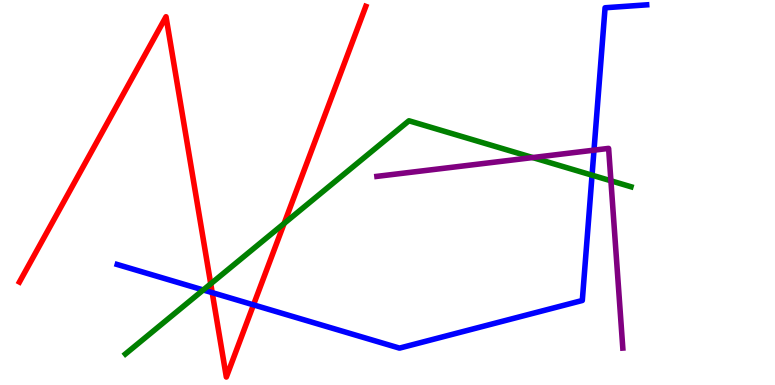[{'lines': ['blue', 'red'], 'intersections': [{'x': 2.74, 'y': 2.4}, {'x': 3.27, 'y': 2.08}]}, {'lines': ['green', 'red'], 'intersections': [{'x': 2.72, 'y': 2.63}, {'x': 3.67, 'y': 4.2}]}, {'lines': ['purple', 'red'], 'intersections': []}, {'lines': ['blue', 'green'], 'intersections': [{'x': 2.62, 'y': 2.47}, {'x': 7.64, 'y': 5.45}]}, {'lines': ['blue', 'purple'], 'intersections': [{'x': 7.66, 'y': 6.1}]}, {'lines': ['green', 'purple'], 'intersections': [{'x': 6.87, 'y': 5.91}, {'x': 7.88, 'y': 5.3}]}]